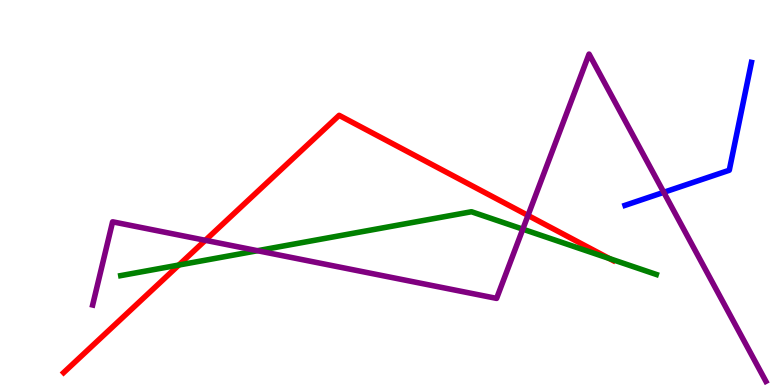[{'lines': ['blue', 'red'], 'intersections': []}, {'lines': ['green', 'red'], 'intersections': [{'x': 2.31, 'y': 3.12}, {'x': 7.86, 'y': 3.29}]}, {'lines': ['purple', 'red'], 'intersections': [{'x': 2.65, 'y': 3.76}, {'x': 6.81, 'y': 4.4}]}, {'lines': ['blue', 'green'], 'intersections': []}, {'lines': ['blue', 'purple'], 'intersections': [{'x': 8.56, 'y': 5.0}]}, {'lines': ['green', 'purple'], 'intersections': [{'x': 3.32, 'y': 3.49}, {'x': 6.75, 'y': 4.05}]}]